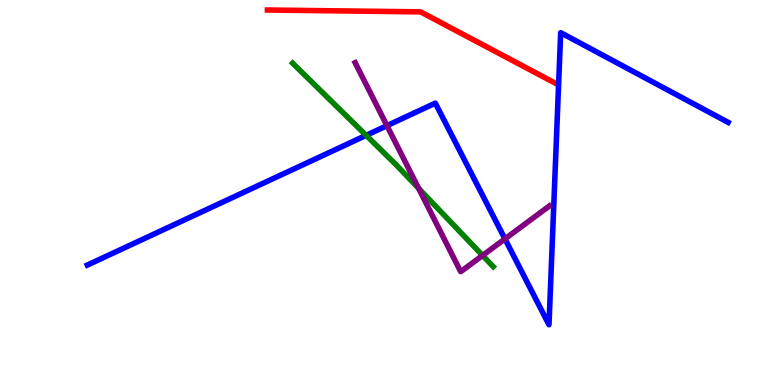[{'lines': ['blue', 'red'], 'intersections': []}, {'lines': ['green', 'red'], 'intersections': []}, {'lines': ['purple', 'red'], 'intersections': []}, {'lines': ['blue', 'green'], 'intersections': [{'x': 4.72, 'y': 6.48}]}, {'lines': ['blue', 'purple'], 'intersections': [{'x': 4.99, 'y': 6.74}, {'x': 6.52, 'y': 3.79}]}, {'lines': ['green', 'purple'], 'intersections': [{'x': 5.4, 'y': 5.11}, {'x': 6.23, 'y': 3.36}]}]